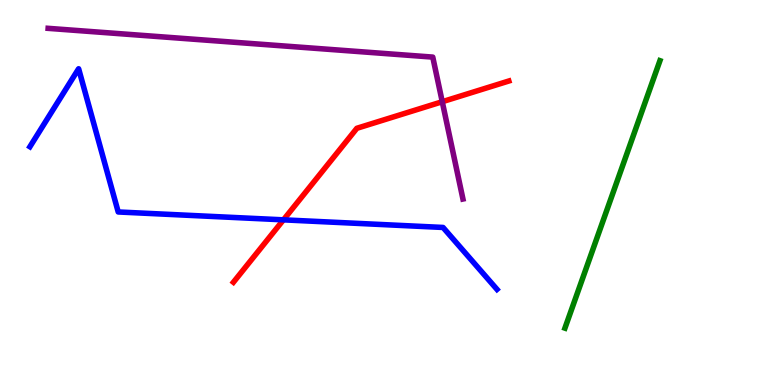[{'lines': ['blue', 'red'], 'intersections': [{'x': 3.66, 'y': 4.29}]}, {'lines': ['green', 'red'], 'intersections': []}, {'lines': ['purple', 'red'], 'intersections': [{'x': 5.71, 'y': 7.36}]}, {'lines': ['blue', 'green'], 'intersections': []}, {'lines': ['blue', 'purple'], 'intersections': []}, {'lines': ['green', 'purple'], 'intersections': []}]